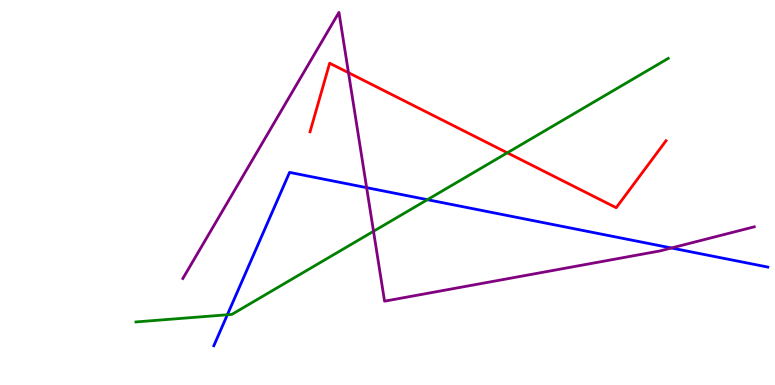[{'lines': ['blue', 'red'], 'intersections': []}, {'lines': ['green', 'red'], 'intersections': [{'x': 6.55, 'y': 6.03}]}, {'lines': ['purple', 'red'], 'intersections': [{'x': 4.5, 'y': 8.11}]}, {'lines': ['blue', 'green'], 'intersections': [{'x': 2.93, 'y': 1.82}, {'x': 5.51, 'y': 4.81}]}, {'lines': ['blue', 'purple'], 'intersections': [{'x': 4.73, 'y': 5.13}, {'x': 8.66, 'y': 3.56}]}, {'lines': ['green', 'purple'], 'intersections': [{'x': 4.82, 'y': 3.99}]}]